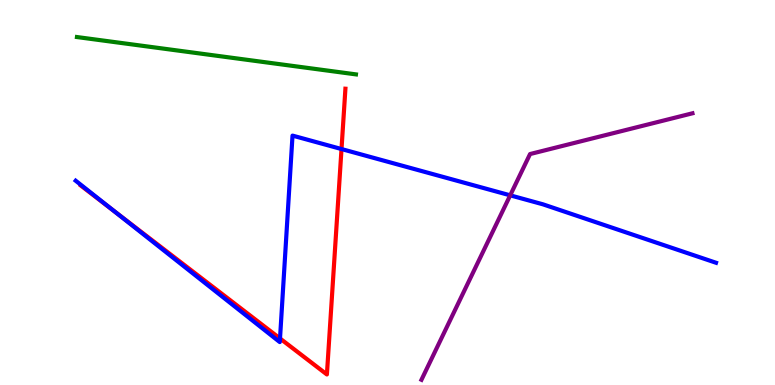[{'lines': ['blue', 'red'], 'intersections': [{'x': 1.47, 'y': 4.52}, {'x': 3.61, 'y': 1.21}, {'x': 4.41, 'y': 6.13}]}, {'lines': ['green', 'red'], 'intersections': []}, {'lines': ['purple', 'red'], 'intersections': []}, {'lines': ['blue', 'green'], 'intersections': []}, {'lines': ['blue', 'purple'], 'intersections': [{'x': 6.58, 'y': 4.93}]}, {'lines': ['green', 'purple'], 'intersections': []}]